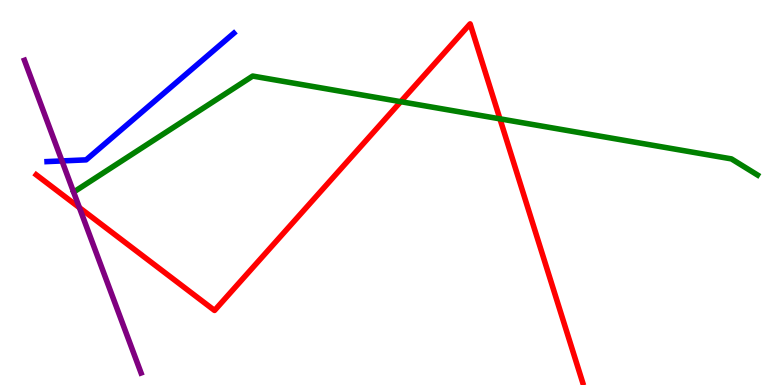[{'lines': ['blue', 'red'], 'intersections': []}, {'lines': ['green', 'red'], 'intersections': [{'x': 5.17, 'y': 7.36}, {'x': 6.45, 'y': 6.91}]}, {'lines': ['purple', 'red'], 'intersections': [{'x': 1.02, 'y': 4.61}]}, {'lines': ['blue', 'green'], 'intersections': []}, {'lines': ['blue', 'purple'], 'intersections': [{'x': 0.8, 'y': 5.82}]}, {'lines': ['green', 'purple'], 'intersections': []}]